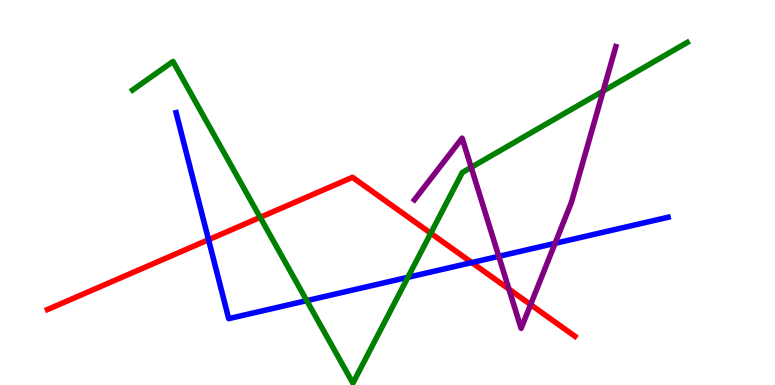[{'lines': ['blue', 'red'], 'intersections': [{'x': 2.69, 'y': 3.77}, {'x': 6.09, 'y': 3.18}]}, {'lines': ['green', 'red'], 'intersections': [{'x': 3.36, 'y': 4.35}, {'x': 5.56, 'y': 3.94}]}, {'lines': ['purple', 'red'], 'intersections': [{'x': 6.57, 'y': 2.49}, {'x': 6.85, 'y': 2.09}]}, {'lines': ['blue', 'green'], 'intersections': [{'x': 3.96, 'y': 2.19}, {'x': 5.26, 'y': 2.8}]}, {'lines': ['blue', 'purple'], 'intersections': [{'x': 6.44, 'y': 3.34}, {'x': 7.16, 'y': 3.68}]}, {'lines': ['green', 'purple'], 'intersections': [{'x': 6.08, 'y': 5.65}, {'x': 7.78, 'y': 7.63}]}]